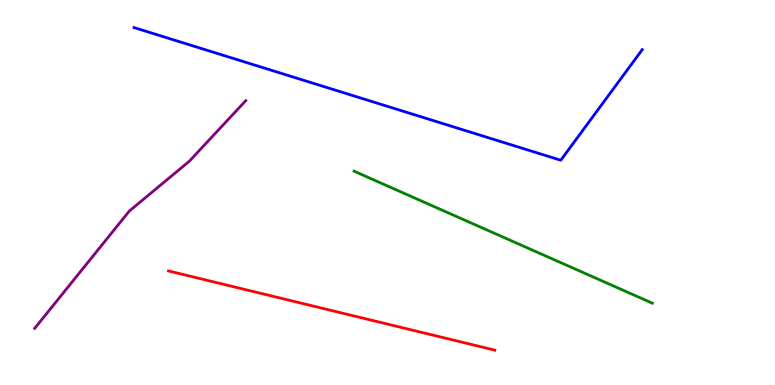[{'lines': ['blue', 'red'], 'intersections': []}, {'lines': ['green', 'red'], 'intersections': []}, {'lines': ['purple', 'red'], 'intersections': []}, {'lines': ['blue', 'green'], 'intersections': []}, {'lines': ['blue', 'purple'], 'intersections': []}, {'lines': ['green', 'purple'], 'intersections': []}]